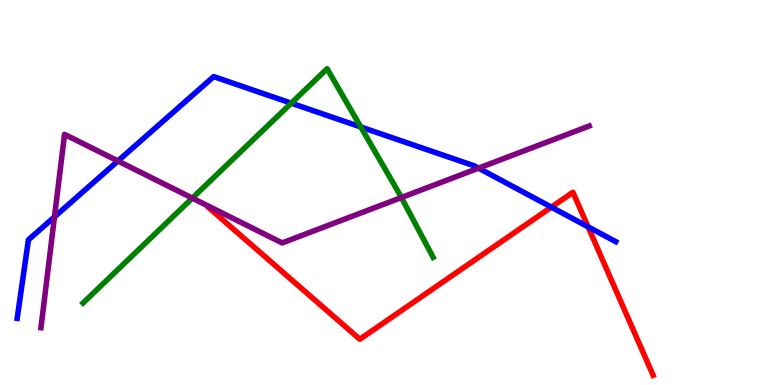[{'lines': ['blue', 'red'], 'intersections': [{'x': 7.11, 'y': 4.62}, {'x': 7.59, 'y': 4.11}]}, {'lines': ['green', 'red'], 'intersections': []}, {'lines': ['purple', 'red'], 'intersections': []}, {'lines': ['blue', 'green'], 'intersections': [{'x': 3.76, 'y': 7.32}, {'x': 4.66, 'y': 6.7}]}, {'lines': ['blue', 'purple'], 'intersections': [{'x': 0.703, 'y': 4.37}, {'x': 1.52, 'y': 5.82}, {'x': 6.17, 'y': 5.63}]}, {'lines': ['green', 'purple'], 'intersections': [{'x': 2.48, 'y': 4.85}, {'x': 5.18, 'y': 4.87}]}]